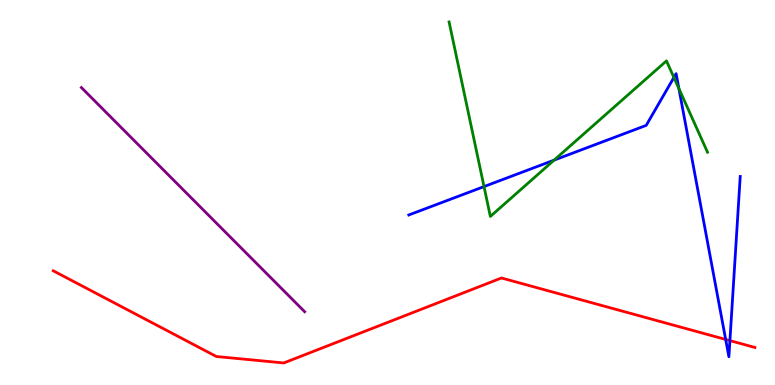[{'lines': ['blue', 'red'], 'intersections': [{'x': 9.36, 'y': 1.18}, {'x': 9.42, 'y': 1.15}]}, {'lines': ['green', 'red'], 'intersections': []}, {'lines': ['purple', 'red'], 'intersections': []}, {'lines': ['blue', 'green'], 'intersections': [{'x': 6.25, 'y': 5.15}, {'x': 7.15, 'y': 5.84}, {'x': 8.7, 'y': 7.99}, {'x': 8.76, 'y': 7.7}]}, {'lines': ['blue', 'purple'], 'intersections': []}, {'lines': ['green', 'purple'], 'intersections': []}]